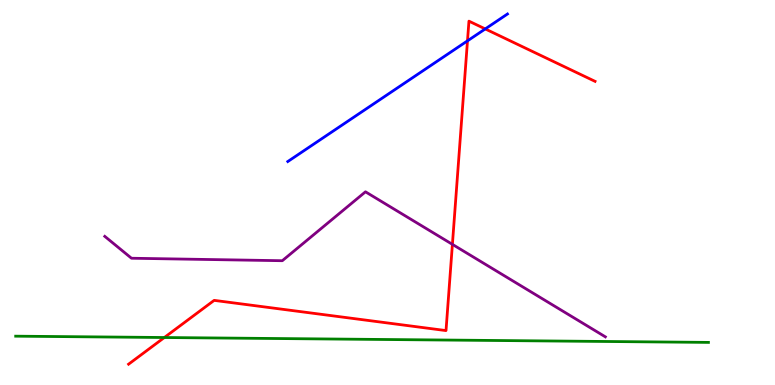[{'lines': ['blue', 'red'], 'intersections': [{'x': 6.03, 'y': 8.94}, {'x': 6.26, 'y': 9.25}]}, {'lines': ['green', 'red'], 'intersections': [{'x': 2.12, 'y': 1.23}]}, {'lines': ['purple', 'red'], 'intersections': [{'x': 5.84, 'y': 3.65}]}, {'lines': ['blue', 'green'], 'intersections': []}, {'lines': ['blue', 'purple'], 'intersections': []}, {'lines': ['green', 'purple'], 'intersections': []}]